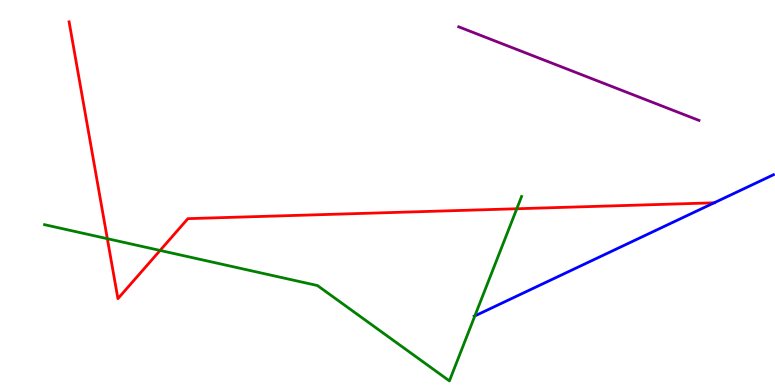[{'lines': ['blue', 'red'], 'intersections': [{'x': 9.21, 'y': 4.73}]}, {'lines': ['green', 'red'], 'intersections': [{'x': 1.38, 'y': 3.8}, {'x': 2.07, 'y': 3.49}, {'x': 6.67, 'y': 4.58}]}, {'lines': ['purple', 'red'], 'intersections': []}, {'lines': ['blue', 'green'], 'intersections': [{'x': 6.13, 'y': 1.79}]}, {'lines': ['blue', 'purple'], 'intersections': []}, {'lines': ['green', 'purple'], 'intersections': []}]